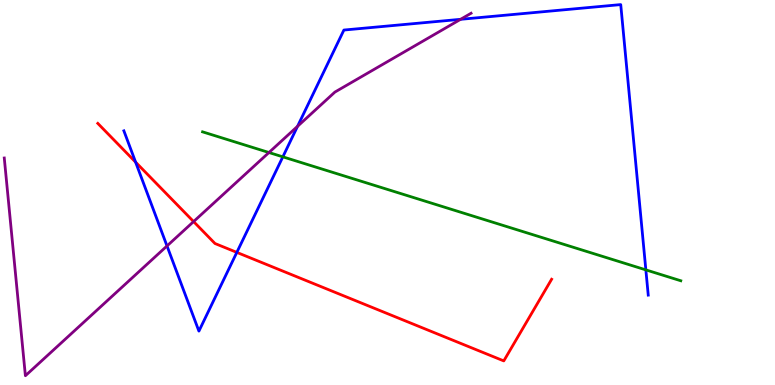[{'lines': ['blue', 'red'], 'intersections': [{'x': 1.75, 'y': 5.79}, {'x': 3.06, 'y': 3.44}]}, {'lines': ['green', 'red'], 'intersections': []}, {'lines': ['purple', 'red'], 'intersections': [{'x': 2.5, 'y': 4.24}]}, {'lines': ['blue', 'green'], 'intersections': [{'x': 3.65, 'y': 5.93}, {'x': 8.33, 'y': 2.99}]}, {'lines': ['blue', 'purple'], 'intersections': [{'x': 2.15, 'y': 3.61}, {'x': 3.84, 'y': 6.72}, {'x': 5.94, 'y': 9.5}]}, {'lines': ['green', 'purple'], 'intersections': [{'x': 3.47, 'y': 6.04}]}]